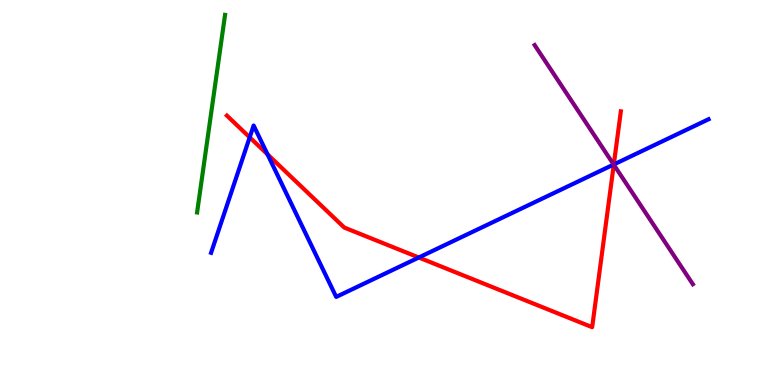[{'lines': ['blue', 'red'], 'intersections': [{'x': 3.22, 'y': 6.43}, {'x': 3.45, 'y': 5.99}, {'x': 5.4, 'y': 3.31}, {'x': 7.92, 'y': 5.73}]}, {'lines': ['green', 'red'], 'intersections': []}, {'lines': ['purple', 'red'], 'intersections': [{'x': 7.92, 'y': 5.72}]}, {'lines': ['blue', 'green'], 'intersections': []}, {'lines': ['blue', 'purple'], 'intersections': [{'x': 7.92, 'y': 5.73}]}, {'lines': ['green', 'purple'], 'intersections': []}]